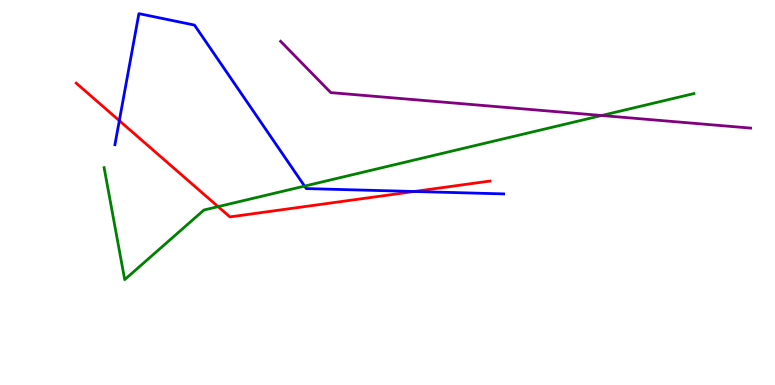[{'lines': ['blue', 'red'], 'intersections': [{'x': 1.54, 'y': 6.87}, {'x': 5.34, 'y': 5.03}]}, {'lines': ['green', 'red'], 'intersections': [{'x': 2.81, 'y': 4.63}]}, {'lines': ['purple', 'red'], 'intersections': []}, {'lines': ['blue', 'green'], 'intersections': [{'x': 3.93, 'y': 5.17}]}, {'lines': ['blue', 'purple'], 'intersections': []}, {'lines': ['green', 'purple'], 'intersections': [{'x': 7.76, 'y': 7.0}]}]